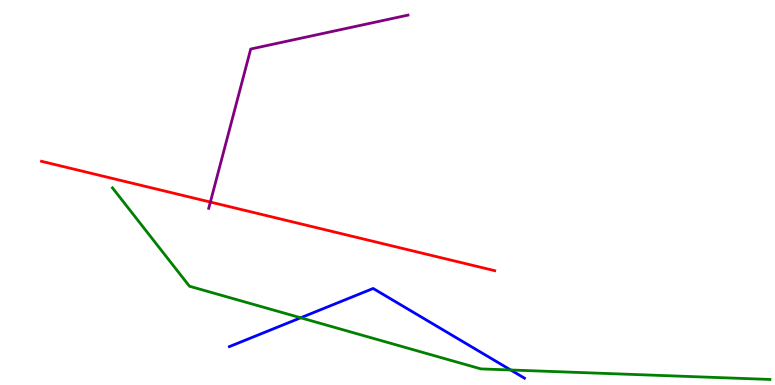[{'lines': ['blue', 'red'], 'intersections': []}, {'lines': ['green', 'red'], 'intersections': []}, {'lines': ['purple', 'red'], 'intersections': [{'x': 2.71, 'y': 4.75}]}, {'lines': ['blue', 'green'], 'intersections': [{'x': 3.88, 'y': 1.75}, {'x': 6.59, 'y': 0.39}]}, {'lines': ['blue', 'purple'], 'intersections': []}, {'lines': ['green', 'purple'], 'intersections': []}]